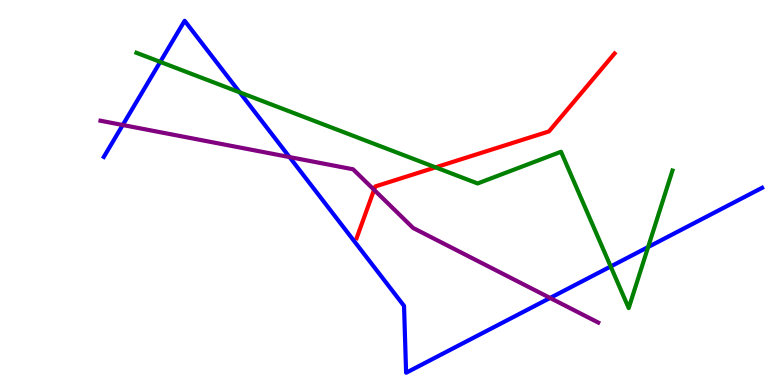[{'lines': ['blue', 'red'], 'intersections': []}, {'lines': ['green', 'red'], 'intersections': [{'x': 5.62, 'y': 5.65}]}, {'lines': ['purple', 'red'], 'intersections': [{'x': 4.83, 'y': 5.07}]}, {'lines': ['blue', 'green'], 'intersections': [{'x': 2.07, 'y': 8.39}, {'x': 3.09, 'y': 7.6}, {'x': 7.88, 'y': 3.08}, {'x': 8.36, 'y': 3.58}]}, {'lines': ['blue', 'purple'], 'intersections': [{'x': 1.58, 'y': 6.75}, {'x': 3.74, 'y': 5.92}, {'x': 7.1, 'y': 2.26}]}, {'lines': ['green', 'purple'], 'intersections': []}]